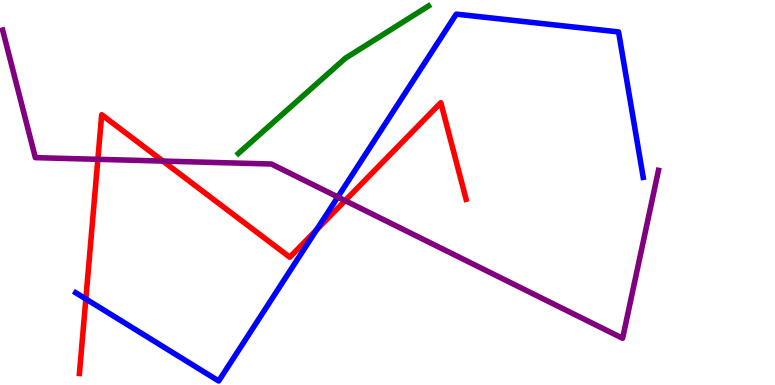[{'lines': ['blue', 'red'], 'intersections': [{'x': 1.11, 'y': 2.23}, {'x': 4.09, 'y': 4.03}]}, {'lines': ['green', 'red'], 'intersections': []}, {'lines': ['purple', 'red'], 'intersections': [{'x': 1.26, 'y': 5.86}, {'x': 2.1, 'y': 5.82}, {'x': 4.45, 'y': 4.79}]}, {'lines': ['blue', 'green'], 'intersections': []}, {'lines': ['blue', 'purple'], 'intersections': [{'x': 4.36, 'y': 4.88}]}, {'lines': ['green', 'purple'], 'intersections': []}]